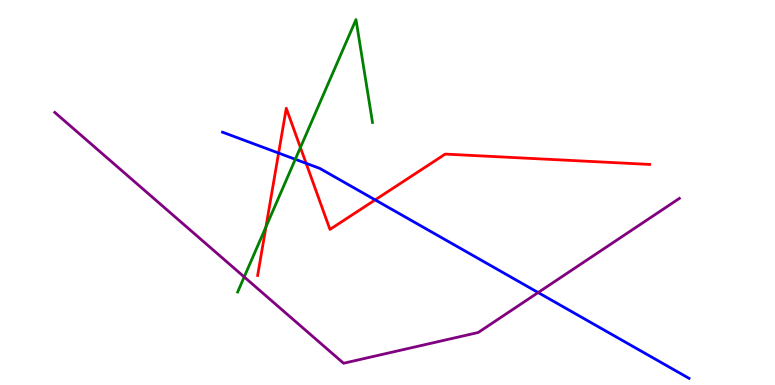[{'lines': ['blue', 'red'], 'intersections': [{'x': 3.59, 'y': 6.02}, {'x': 3.95, 'y': 5.76}, {'x': 4.84, 'y': 4.81}]}, {'lines': ['green', 'red'], 'intersections': [{'x': 3.43, 'y': 4.11}, {'x': 3.88, 'y': 6.17}]}, {'lines': ['purple', 'red'], 'intersections': []}, {'lines': ['blue', 'green'], 'intersections': [{'x': 3.81, 'y': 5.86}]}, {'lines': ['blue', 'purple'], 'intersections': [{'x': 6.94, 'y': 2.4}]}, {'lines': ['green', 'purple'], 'intersections': [{'x': 3.15, 'y': 2.81}]}]